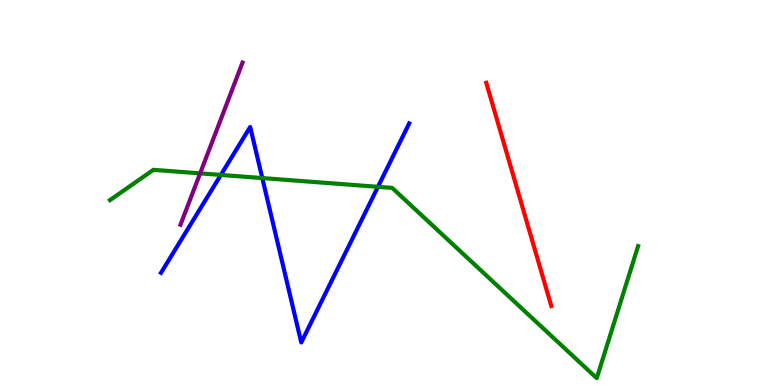[{'lines': ['blue', 'red'], 'intersections': []}, {'lines': ['green', 'red'], 'intersections': []}, {'lines': ['purple', 'red'], 'intersections': []}, {'lines': ['blue', 'green'], 'intersections': [{'x': 2.85, 'y': 5.46}, {'x': 3.38, 'y': 5.37}, {'x': 4.88, 'y': 5.15}]}, {'lines': ['blue', 'purple'], 'intersections': []}, {'lines': ['green', 'purple'], 'intersections': [{'x': 2.58, 'y': 5.5}]}]